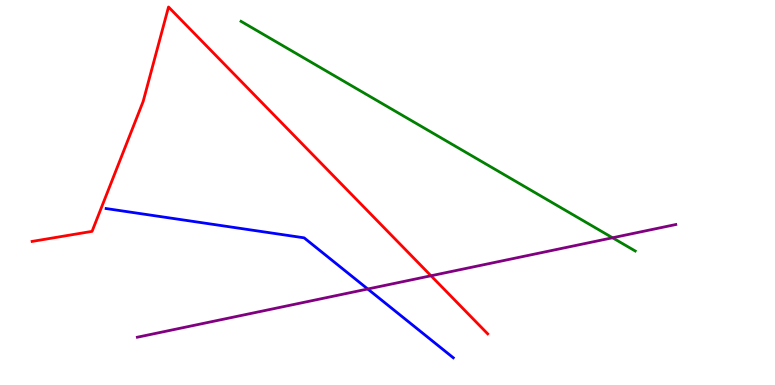[{'lines': ['blue', 'red'], 'intersections': []}, {'lines': ['green', 'red'], 'intersections': []}, {'lines': ['purple', 'red'], 'intersections': [{'x': 5.56, 'y': 2.84}]}, {'lines': ['blue', 'green'], 'intersections': []}, {'lines': ['blue', 'purple'], 'intersections': [{'x': 4.75, 'y': 2.49}]}, {'lines': ['green', 'purple'], 'intersections': [{'x': 7.9, 'y': 3.82}]}]